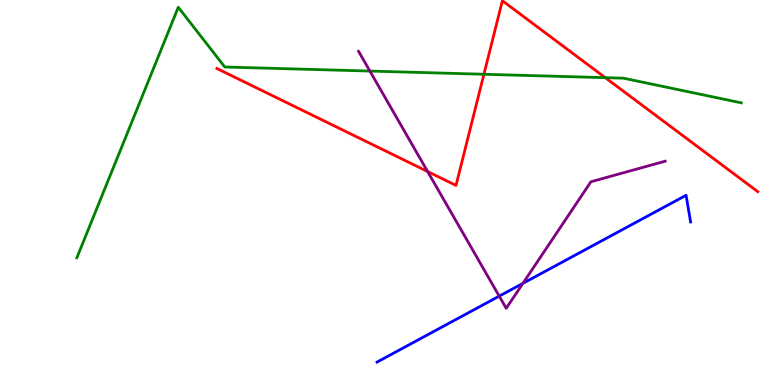[{'lines': ['blue', 'red'], 'intersections': []}, {'lines': ['green', 'red'], 'intersections': [{'x': 6.24, 'y': 8.07}, {'x': 7.81, 'y': 7.98}]}, {'lines': ['purple', 'red'], 'intersections': [{'x': 5.52, 'y': 5.54}]}, {'lines': ['blue', 'green'], 'intersections': []}, {'lines': ['blue', 'purple'], 'intersections': [{'x': 6.44, 'y': 2.31}, {'x': 6.75, 'y': 2.64}]}, {'lines': ['green', 'purple'], 'intersections': [{'x': 4.77, 'y': 8.15}]}]